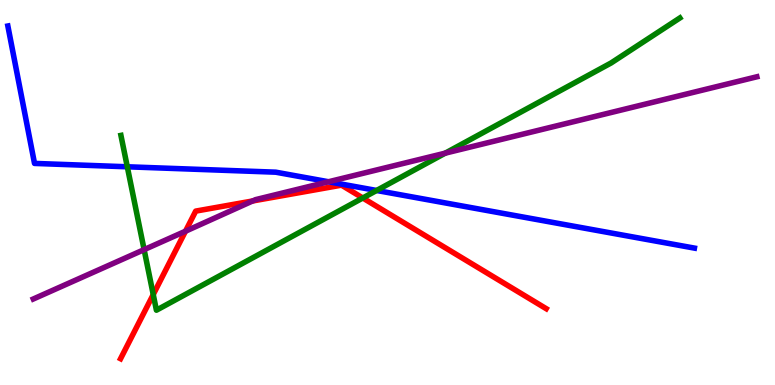[{'lines': ['blue', 'red'], 'intersections': []}, {'lines': ['green', 'red'], 'intersections': [{'x': 1.98, 'y': 2.35}, {'x': 4.68, 'y': 4.86}]}, {'lines': ['purple', 'red'], 'intersections': [{'x': 2.39, 'y': 3.99}, {'x': 3.26, 'y': 4.78}]}, {'lines': ['blue', 'green'], 'intersections': [{'x': 1.64, 'y': 5.67}, {'x': 4.86, 'y': 5.05}]}, {'lines': ['blue', 'purple'], 'intersections': [{'x': 4.24, 'y': 5.28}]}, {'lines': ['green', 'purple'], 'intersections': [{'x': 1.86, 'y': 3.52}, {'x': 5.74, 'y': 6.02}]}]